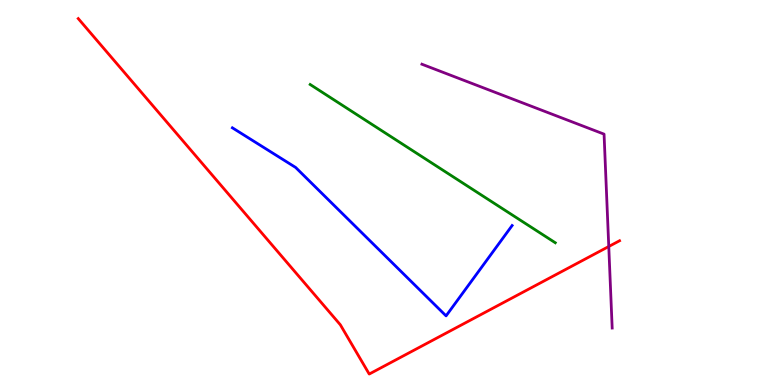[{'lines': ['blue', 'red'], 'intersections': []}, {'lines': ['green', 'red'], 'intersections': []}, {'lines': ['purple', 'red'], 'intersections': [{'x': 7.86, 'y': 3.6}]}, {'lines': ['blue', 'green'], 'intersections': []}, {'lines': ['blue', 'purple'], 'intersections': []}, {'lines': ['green', 'purple'], 'intersections': []}]